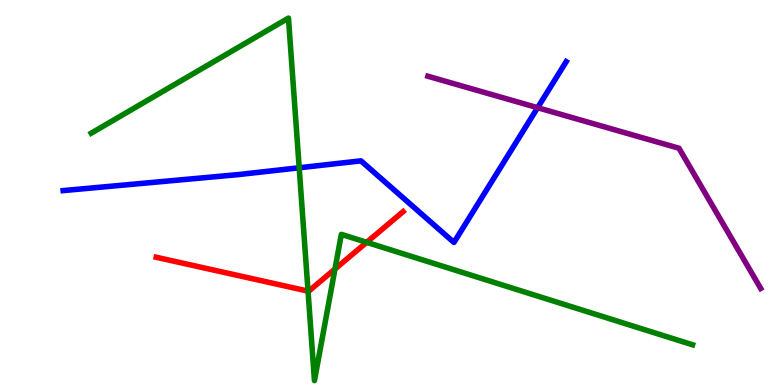[{'lines': ['blue', 'red'], 'intersections': []}, {'lines': ['green', 'red'], 'intersections': [{'x': 3.97, 'y': 2.44}, {'x': 4.32, 'y': 3.01}, {'x': 4.73, 'y': 3.71}]}, {'lines': ['purple', 'red'], 'intersections': []}, {'lines': ['blue', 'green'], 'intersections': [{'x': 3.86, 'y': 5.64}]}, {'lines': ['blue', 'purple'], 'intersections': [{'x': 6.94, 'y': 7.2}]}, {'lines': ['green', 'purple'], 'intersections': []}]